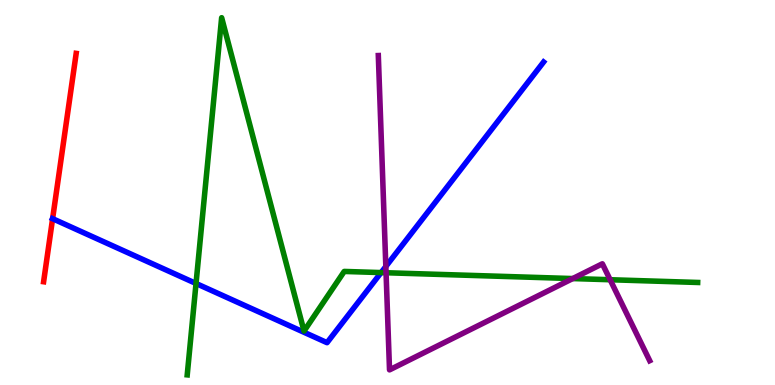[{'lines': ['blue', 'red'], 'intersections': [{'x': 0.679, 'y': 4.32}]}, {'lines': ['green', 'red'], 'intersections': []}, {'lines': ['purple', 'red'], 'intersections': []}, {'lines': ['blue', 'green'], 'intersections': [{'x': 2.53, 'y': 2.64}, {'x': 4.92, 'y': 2.92}]}, {'lines': ['blue', 'purple'], 'intersections': [{'x': 4.98, 'y': 3.08}]}, {'lines': ['green', 'purple'], 'intersections': [{'x': 4.98, 'y': 2.92}, {'x': 7.39, 'y': 2.76}, {'x': 7.87, 'y': 2.73}]}]